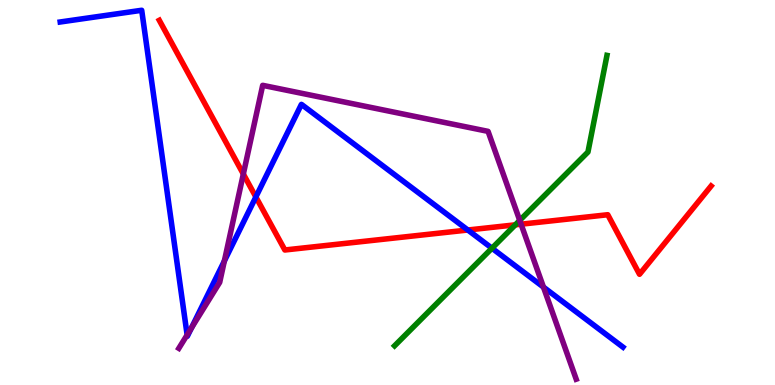[{'lines': ['blue', 'red'], 'intersections': [{'x': 3.3, 'y': 4.88}, {'x': 6.04, 'y': 4.03}]}, {'lines': ['green', 'red'], 'intersections': [{'x': 6.65, 'y': 4.16}]}, {'lines': ['purple', 'red'], 'intersections': [{'x': 3.14, 'y': 5.48}, {'x': 6.72, 'y': 4.18}]}, {'lines': ['blue', 'green'], 'intersections': [{'x': 6.35, 'y': 3.55}]}, {'lines': ['blue', 'purple'], 'intersections': [{'x': 2.41, 'y': 1.3}, {'x': 2.47, 'y': 1.48}, {'x': 2.89, 'y': 3.22}, {'x': 7.01, 'y': 2.54}]}, {'lines': ['green', 'purple'], 'intersections': [{'x': 6.71, 'y': 4.28}]}]